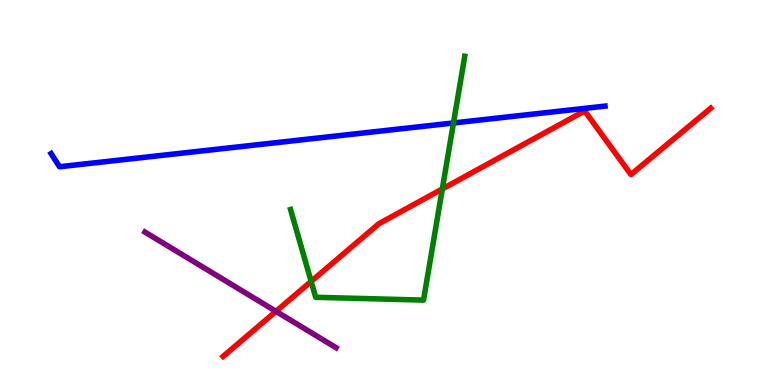[{'lines': ['blue', 'red'], 'intersections': []}, {'lines': ['green', 'red'], 'intersections': [{'x': 4.01, 'y': 2.69}, {'x': 5.71, 'y': 5.09}]}, {'lines': ['purple', 'red'], 'intersections': [{'x': 3.56, 'y': 1.91}]}, {'lines': ['blue', 'green'], 'intersections': [{'x': 5.85, 'y': 6.81}]}, {'lines': ['blue', 'purple'], 'intersections': []}, {'lines': ['green', 'purple'], 'intersections': []}]